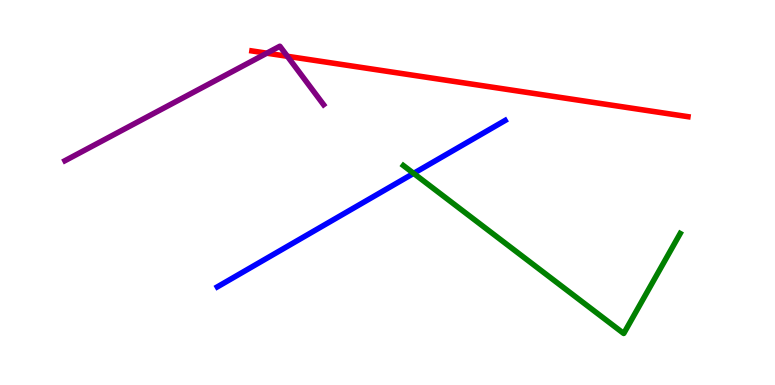[{'lines': ['blue', 'red'], 'intersections': []}, {'lines': ['green', 'red'], 'intersections': []}, {'lines': ['purple', 'red'], 'intersections': [{'x': 3.44, 'y': 8.62}, {'x': 3.71, 'y': 8.54}]}, {'lines': ['blue', 'green'], 'intersections': [{'x': 5.34, 'y': 5.5}]}, {'lines': ['blue', 'purple'], 'intersections': []}, {'lines': ['green', 'purple'], 'intersections': []}]